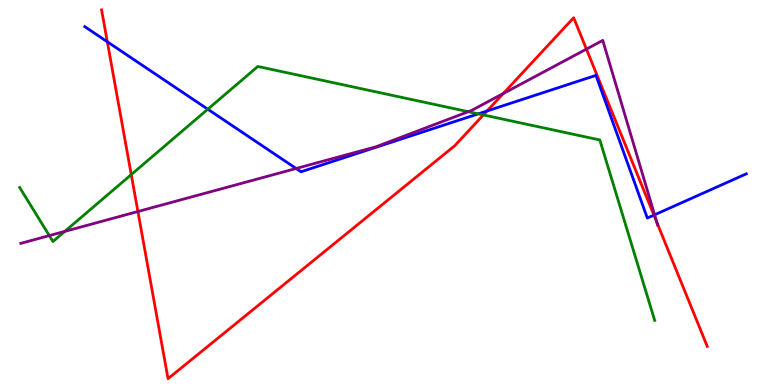[{'lines': ['blue', 'red'], 'intersections': [{'x': 1.38, 'y': 8.91}, {'x': 6.28, 'y': 7.12}, {'x': 8.44, 'y': 4.41}]}, {'lines': ['green', 'red'], 'intersections': [{'x': 1.69, 'y': 5.46}, {'x': 6.24, 'y': 7.01}]}, {'lines': ['purple', 'red'], 'intersections': [{'x': 1.78, 'y': 4.51}, {'x': 6.49, 'y': 7.57}, {'x': 7.57, 'y': 8.72}, {'x': 8.48, 'y': 4.22}]}, {'lines': ['blue', 'green'], 'intersections': [{'x': 2.68, 'y': 7.16}, {'x': 6.17, 'y': 7.04}]}, {'lines': ['blue', 'purple'], 'intersections': [{'x': 3.82, 'y': 5.62}, {'x': 8.45, 'y': 4.42}]}, {'lines': ['green', 'purple'], 'intersections': [{'x': 0.636, 'y': 3.88}, {'x': 0.836, 'y': 3.99}, {'x': 6.04, 'y': 7.1}]}]